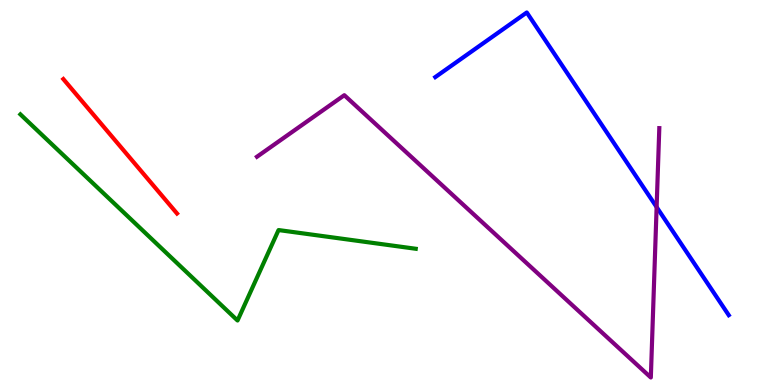[{'lines': ['blue', 'red'], 'intersections': []}, {'lines': ['green', 'red'], 'intersections': []}, {'lines': ['purple', 'red'], 'intersections': []}, {'lines': ['blue', 'green'], 'intersections': []}, {'lines': ['blue', 'purple'], 'intersections': [{'x': 8.47, 'y': 4.62}]}, {'lines': ['green', 'purple'], 'intersections': []}]